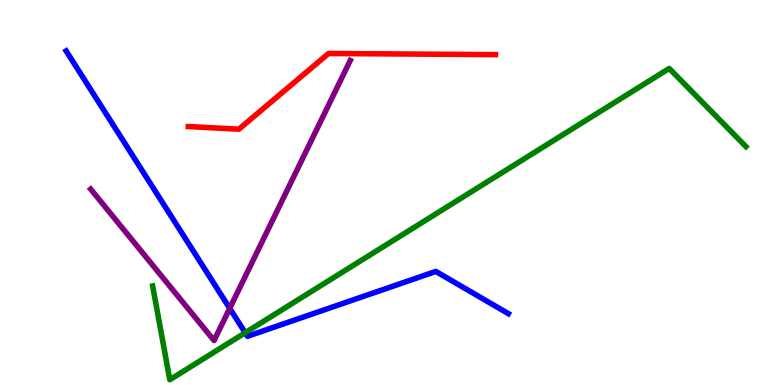[{'lines': ['blue', 'red'], 'intersections': []}, {'lines': ['green', 'red'], 'intersections': []}, {'lines': ['purple', 'red'], 'intersections': []}, {'lines': ['blue', 'green'], 'intersections': [{'x': 3.16, 'y': 1.36}]}, {'lines': ['blue', 'purple'], 'intersections': [{'x': 2.96, 'y': 1.99}]}, {'lines': ['green', 'purple'], 'intersections': []}]